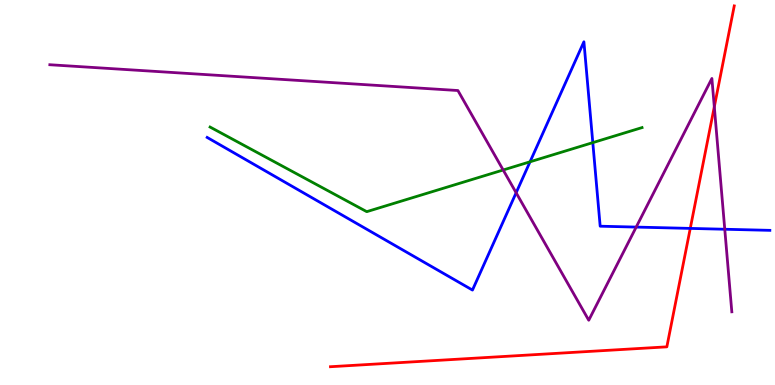[{'lines': ['blue', 'red'], 'intersections': [{'x': 8.91, 'y': 4.07}]}, {'lines': ['green', 'red'], 'intersections': []}, {'lines': ['purple', 'red'], 'intersections': [{'x': 9.22, 'y': 7.23}]}, {'lines': ['blue', 'green'], 'intersections': [{'x': 6.84, 'y': 5.8}, {'x': 7.65, 'y': 6.3}]}, {'lines': ['blue', 'purple'], 'intersections': [{'x': 6.66, 'y': 4.99}, {'x': 8.21, 'y': 4.1}, {'x': 9.35, 'y': 4.05}]}, {'lines': ['green', 'purple'], 'intersections': [{'x': 6.49, 'y': 5.58}]}]